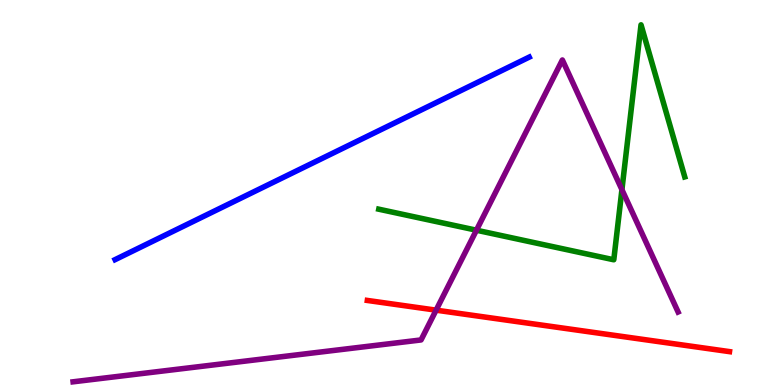[{'lines': ['blue', 'red'], 'intersections': []}, {'lines': ['green', 'red'], 'intersections': []}, {'lines': ['purple', 'red'], 'intersections': [{'x': 5.63, 'y': 1.94}]}, {'lines': ['blue', 'green'], 'intersections': []}, {'lines': ['blue', 'purple'], 'intersections': []}, {'lines': ['green', 'purple'], 'intersections': [{'x': 6.15, 'y': 4.02}, {'x': 8.02, 'y': 5.07}]}]